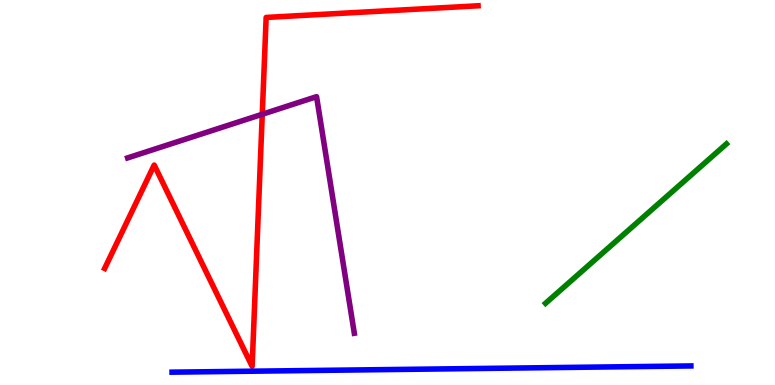[{'lines': ['blue', 'red'], 'intersections': []}, {'lines': ['green', 'red'], 'intersections': []}, {'lines': ['purple', 'red'], 'intersections': [{'x': 3.38, 'y': 7.03}]}, {'lines': ['blue', 'green'], 'intersections': []}, {'lines': ['blue', 'purple'], 'intersections': []}, {'lines': ['green', 'purple'], 'intersections': []}]